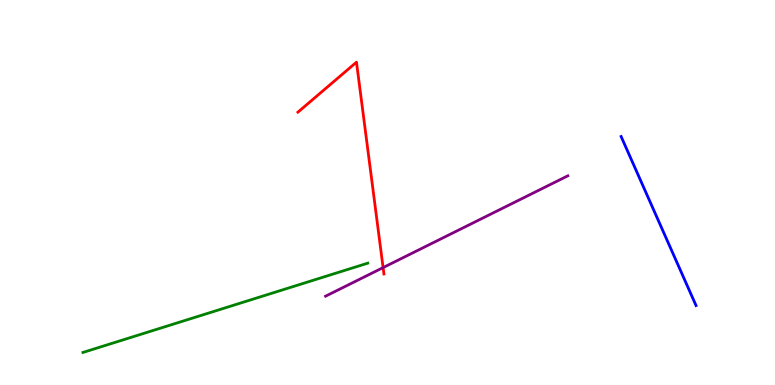[{'lines': ['blue', 'red'], 'intersections': []}, {'lines': ['green', 'red'], 'intersections': []}, {'lines': ['purple', 'red'], 'intersections': [{'x': 4.94, 'y': 3.05}]}, {'lines': ['blue', 'green'], 'intersections': []}, {'lines': ['blue', 'purple'], 'intersections': []}, {'lines': ['green', 'purple'], 'intersections': []}]